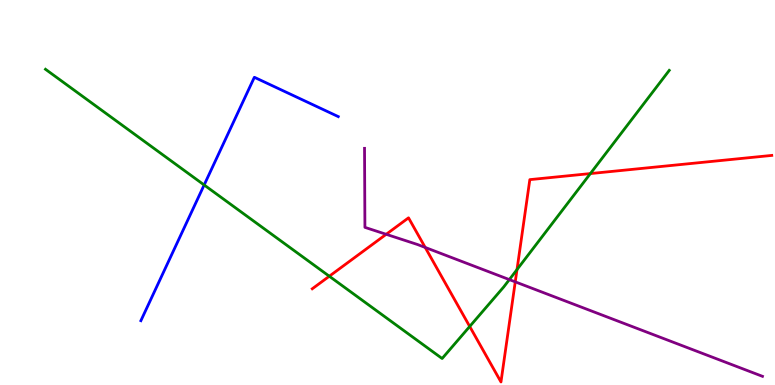[{'lines': ['blue', 'red'], 'intersections': []}, {'lines': ['green', 'red'], 'intersections': [{'x': 4.25, 'y': 2.83}, {'x': 6.06, 'y': 1.52}, {'x': 6.67, 'y': 3.0}, {'x': 7.62, 'y': 5.49}]}, {'lines': ['purple', 'red'], 'intersections': [{'x': 4.98, 'y': 3.91}, {'x': 5.49, 'y': 3.57}, {'x': 6.65, 'y': 2.68}]}, {'lines': ['blue', 'green'], 'intersections': [{'x': 2.63, 'y': 5.2}]}, {'lines': ['blue', 'purple'], 'intersections': []}, {'lines': ['green', 'purple'], 'intersections': [{'x': 6.57, 'y': 2.74}]}]